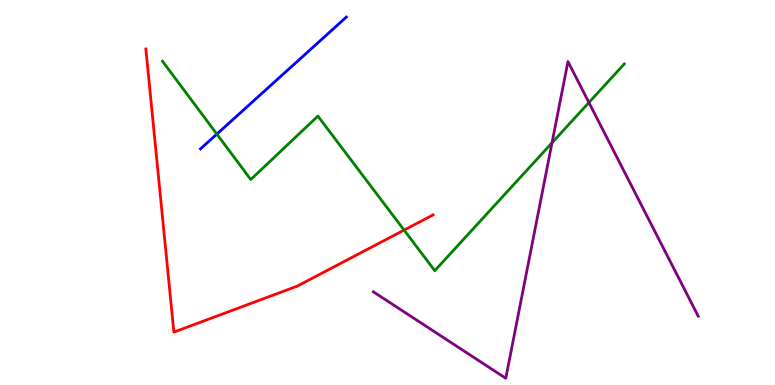[{'lines': ['blue', 'red'], 'intersections': []}, {'lines': ['green', 'red'], 'intersections': [{'x': 5.21, 'y': 4.02}]}, {'lines': ['purple', 'red'], 'intersections': []}, {'lines': ['blue', 'green'], 'intersections': [{'x': 2.8, 'y': 6.52}]}, {'lines': ['blue', 'purple'], 'intersections': []}, {'lines': ['green', 'purple'], 'intersections': [{'x': 7.12, 'y': 6.29}, {'x': 7.6, 'y': 7.34}]}]